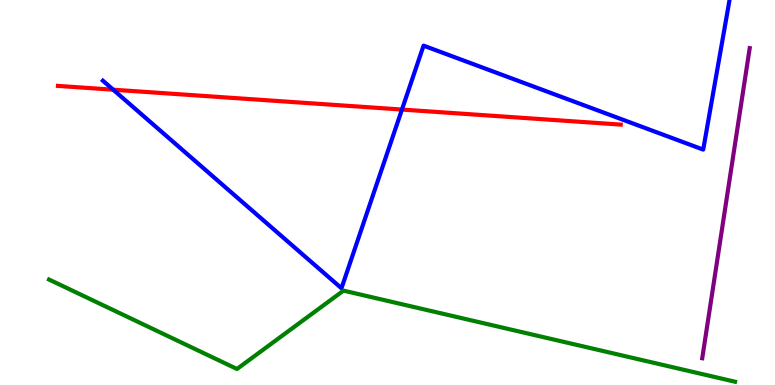[{'lines': ['blue', 'red'], 'intersections': [{'x': 1.46, 'y': 7.67}, {'x': 5.19, 'y': 7.15}]}, {'lines': ['green', 'red'], 'intersections': []}, {'lines': ['purple', 'red'], 'intersections': []}, {'lines': ['blue', 'green'], 'intersections': []}, {'lines': ['blue', 'purple'], 'intersections': []}, {'lines': ['green', 'purple'], 'intersections': []}]